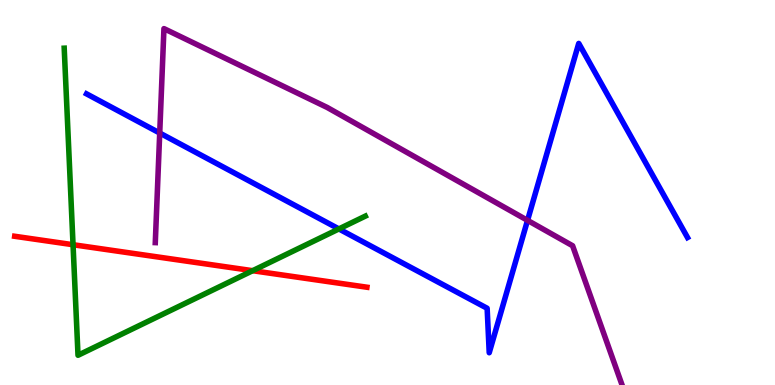[{'lines': ['blue', 'red'], 'intersections': []}, {'lines': ['green', 'red'], 'intersections': [{'x': 0.942, 'y': 3.64}, {'x': 3.26, 'y': 2.97}]}, {'lines': ['purple', 'red'], 'intersections': []}, {'lines': ['blue', 'green'], 'intersections': [{'x': 4.37, 'y': 4.05}]}, {'lines': ['blue', 'purple'], 'intersections': [{'x': 2.06, 'y': 6.54}, {'x': 6.81, 'y': 4.28}]}, {'lines': ['green', 'purple'], 'intersections': []}]